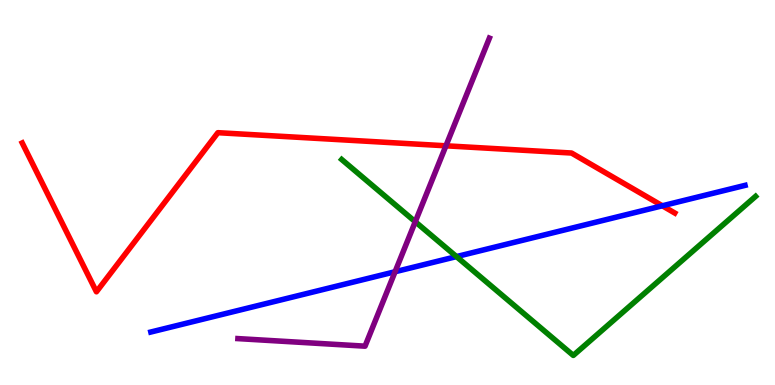[{'lines': ['blue', 'red'], 'intersections': [{'x': 8.55, 'y': 4.65}]}, {'lines': ['green', 'red'], 'intersections': []}, {'lines': ['purple', 'red'], 'intersections': [{'x': 5.75, 'y': 6.21}]}, {'lines': ['blue', 'green'], 'intersections': [{'x': 5.89, 'y': 3.34}]}, {'lines': ['blue', 'purple'], 'intersections': [{'x': 5.1, 'y': 2.94}]}, {'lines': ['green', 'purple'], 'intersections': [{'x': 5.36, 'y': 4.24}]}]